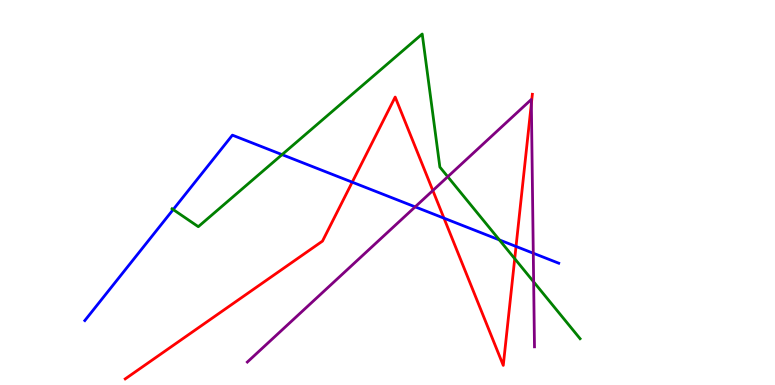[{'lines': ['blue', 'red'], 'intersections': [{'x': 4.54, 'y': 5.27}, {'x': 5.73, 'y': 4.33}, {'x': 6.66, 'y': 3.6}]}, {'lines': ['green', 'red'], 'intersections': [{'x': 6.64, 'y': 3.28}]}, {'lines': ['purple', 'red'], 'intersections': [{'x': 5.58, 'y': 5.05}, {'x': 6.86, 'y': 7.31}]}, {'lines': ['blue', 'green'], 'intersections': [{'x': 2.23, 'y': 4.56}, {'x': 3.64, 'y': 5.98}, {'x': 6.44, 'y': 3.77}]}, {'lines': ['blue', 'purple'], 'intersections': [{'x': 5.36, 'y': 4.63}, {'x': 6.88, 'y': 3.42}]}, {'lines': ['green', 'purple'], 'intersections': [{'x': 5.78, 'y': 5.41}, {'x': 6.89, 'y': 2.68}]}]